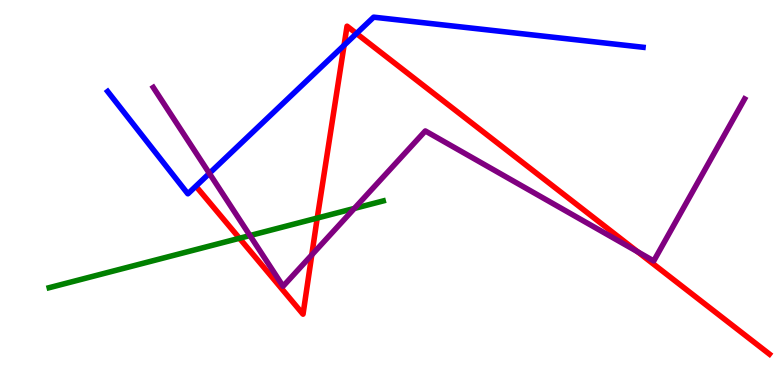[{'lines': ['blue', 'red'], 'intersections': [{'x': 4.44, 'y': 8.82}, {'x': 4.6, 'y': 9.13}]}, {'lines': ['green', 'red'], 'intersections': [{'x': 3.09, 'y': 3.81}, {'x': 4.09, 'y': 4.34}]}, {'lines': ['purple', 'red'], 'intersections': [{'x': 4.02, 'y': 3.38}, {'x': 8.23, 'y': 3.46}]}, {'lines': ['blue', 'green'], 'intersections': []}, {'lines': ['blue', 'purple'], 'intersections': [{'x': 2.7, 'y': 5.5}]}, {'lines': ['green', 'purple'], 'intersections': [{'x': 3.23, 'y': 3.88}, {'x': 4.57, 'y': 4.59}]}]